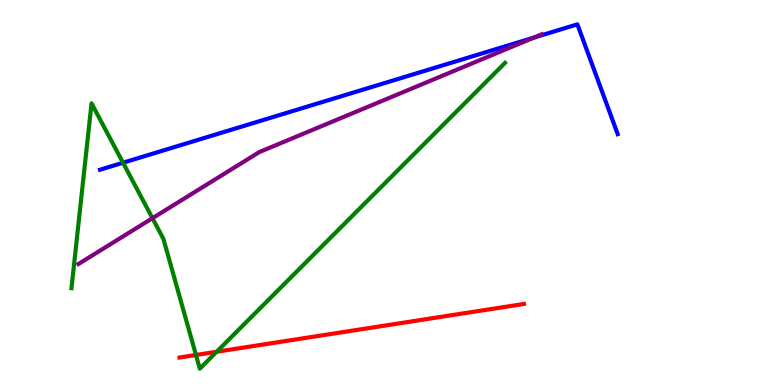[{'lines': ['blue', 'red'], 'intersections': []}, {'lines': ['green', 'red'], 'intersections': [{'x': 2.53, 'y': 0.78}, {'x': 2.8, 'y': 0.864}]}, {'lines': ['purple', 'red'], 'intersections': []}, {'lines': ['blue', 'green'], 'intersections': [{'x': 1.59, 'y': 5.77}]}, {'lines': ['blue', 'purple'], 'intersections': [{'x': 6.89, 'y': 9.02}]}, {'lines': ['green', 'purple'], 'intersections': [{'x': 1.97, 'y': 4.33}]}]